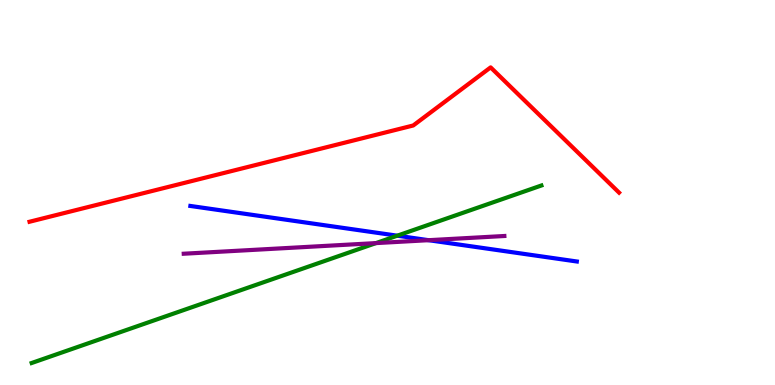[{'lines': ['blue', 'red'], 'intersections': []}, {'lines': ['green', 'red'], 'intersections': []}, {'lines': ['purple', 'red'], 'intersections': []}, {'lines': ['blue', 'green'], 'intersections': [{'x': 5.13, 'y': 3.88}]}, {'lines': ['blue', 'purple'], 'intersections': [{'x': 5.53, 'y': 3.76}]}, {'lines': ['green', 'purple'], 'intersections': [{'x': 4.85, 'y': 3.69}]}]